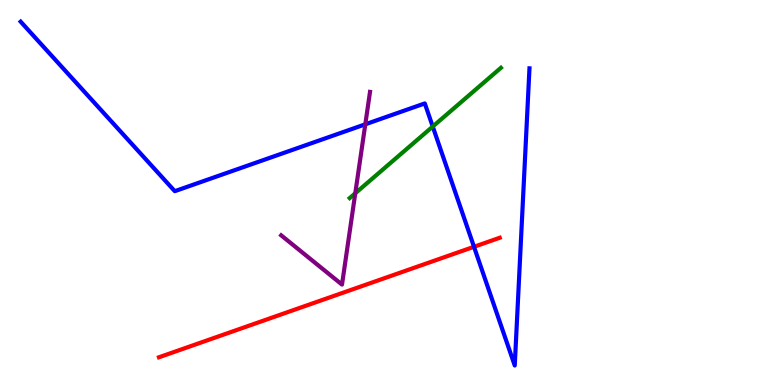[{'lines': ['blue', 'red'], 'intersections': [{'x': 6.12, 'y': 3.59}]}, {'lines': ['green', 'red'], 'intersections': []}, {'lines': ['purple', 'red'], 'intersections': []}, {'lines': ['blue', 'green'], 'intersections': [{'x': 5.58, 'y': 6.71}]}, {'lines': ['blue', 'purple'], 'intersections': [{'x': 4.71, 'y': 6.77}]}, {'lines': ['green', 'purple'], 'intersections': [{'x': 4.58, 'y': 4.98}]}]